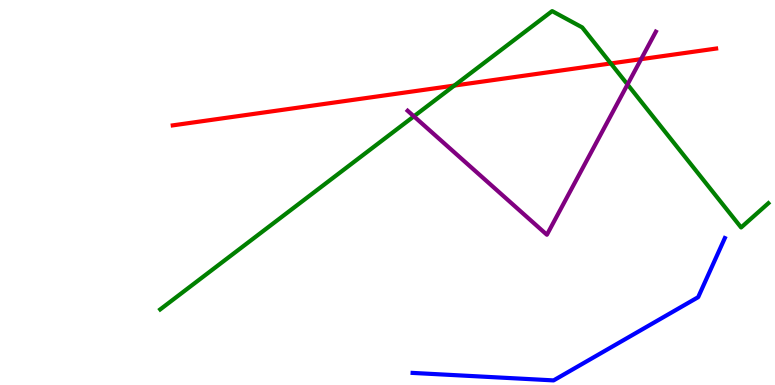[{'lines': ['blue', 'red'], 'intersections': []}, {'lines': ['green', 'red'], 'intersections': [{'x': 5.86, 'y': 7.78}, {'x': 7.88, 'y': 8.35}]}, {'lines': ['purple', 'red'], 'intersections': [{'x': 8.27, 'y': 8.46}]}, {'lines': ['blue', 'green'], 'intersections': []}, {'lines': ['blue', 'purple'], 'intersections': []}, {'lines': ['green', 'purple'], 'intersections': [{'x': 5.34, 'y': 6.98}, {'x': 8.1, 'y': 7.81}]}]